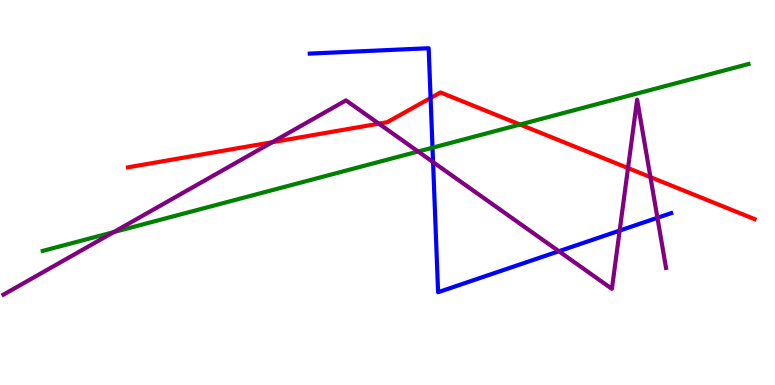[{'lines': ['blue', 'red'], 'intersections': [{'x': 5.56, 'y': 7.45}]}, {'lines': ['green', 'red'], 'intersections': [{'x': 6.71, 'y': 6.77}]}, {'lines': ['purple', 'red'], 'intersections': [{'x': 3.51, 'y': 6.31}, {'x': 4.89, 'y': 6.79}, {'x': 8.1, 'y': 5.63}, {'x': 8.39, 'y': 5.4}]}, {'lines': ['blue', 'green'], 'intersections': [{'x': 5.58, 'y': 6.16}]}, {'lines': ['blue', 'purple'], 'intersections': [{'x': 5.59, 'y': 5.79}, {'x': 7.21, 'y': 3.47}, {'x': 8.0, 'y': 4.01}, {'x': 8.48, 'y': 4.34}]}, {'lines': ['green', 'purple'], 'intersections': [{'x': 1.47, 'y': 3.97}, {'x': 5.4, 'y': 6.06}]}]